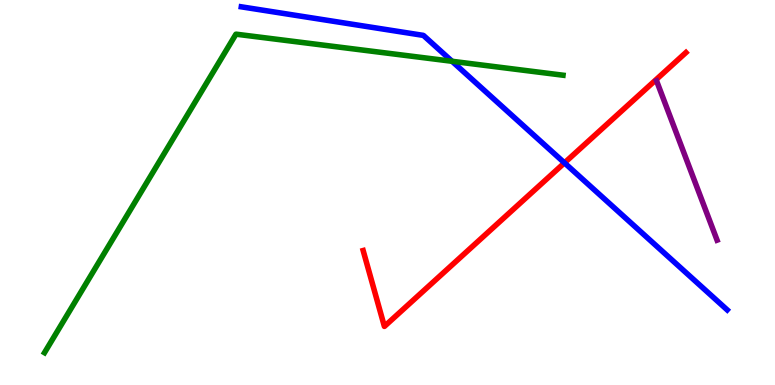[{'lines': ['blue', 'red'], 'intersections': [{'x': 7.28, 'y': 5.77}]}, {'lines': ['green', 'red'], 'intersections': []}, {'lines': ['purple', 'red'], 'intersections': []}, {'lines': ['blue', 'green'], 'intersections': [{'x': 5.83, 'y': 8.41}]}, {'lines': ['blue', 'purple'], 'intersections': []}, {'lines': ['green', 'purple'], 'intersections': []}]